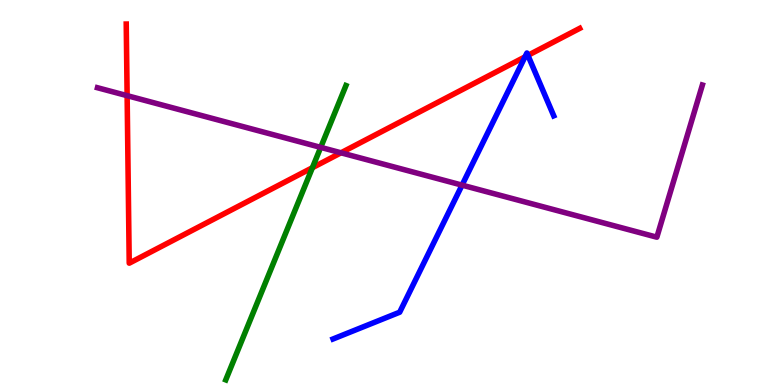[{'lines': ['blue', 'red'], 'intersections': [{'x': 6.77, 'y': 8.52}, {'x': 6.81, 'y': 8.56}]}, {'lines': ['green', 'red'], 'intersections': [{'x': 4.03, 'y': 5.64}]}, {'lines': ['purple', 'red'], 'intersections': [{'x': 1.64, 'y': 7.52}, {'x': 4.4, 'y': 6.03}]}, {'lines': ['blue', 'green'], 'intersections': []}, {'lines': ['blue', 'purple'], 'intersections': [{'x': 5.96, 'y': 5.19}]}, {'lines': ['green', 'purple'], 'intersections': [{'x': 4.14, 'y': 6.17}]}]